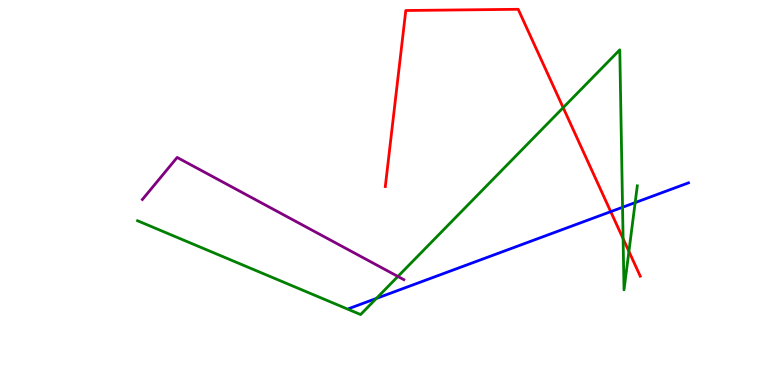[{'lines': ['blue', 'red'], 'intersections': [{'x': 7.88, 'y': 4.5}]}, {'lines': ['green', 'red'], 'intersections': [{'x': 7.27, 'y': 7.2}, {'x': 8.04, 'y': 3.8}, {'x': 8.12, 'y': 3.47}]}, {'lines': ['purple', 'red'], 'intersections': []}, {'lines': ['blue', 'green'], 'intersections': [{'x': 4.86, 'y': 2.25}, {'x': 8.03, 'y': 4.62}, {'x': 8.2, 'y': 4.74}]}, {'lines': ['blue', 'purple'], 'intersections': []}, {'lines': ['green', 'purple'], 'intersections': [{'x': 5.13, 'y': 2.82}]}]